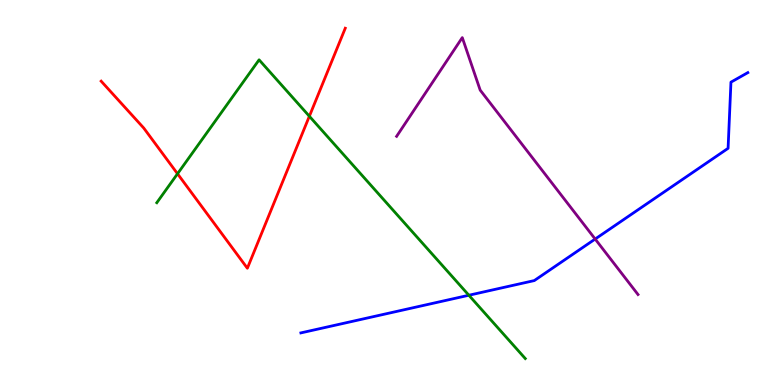[{'lines': ['blue', 'red'], 'intersections': []}, {'lines': ['green', 'red'], 'intersections': [{'x': 2.29, 'y': 5.49}, {'x': 3.99, 'y': 6.98}]}, {'lines': ['purple', 'red'], 'intersections': []}, {'lines': ['blue', 'green'], 'intersections': [{'x': 6.05, 'y': 2.33}]}, {'lines': ['blue', 'purple'], 'intersections': [{'x': 7.68, 'y': 3.79}]}, {'lines': ['green', 'purple'], 'intersections': []}]